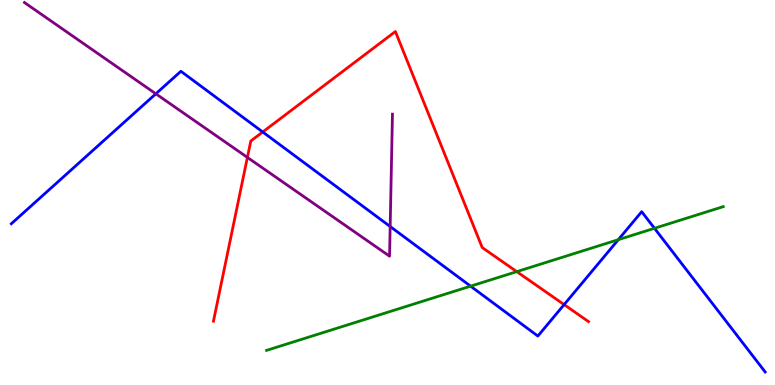[{'lines': ['blue', 'red'], 'intersections': [{'x': 3.39, 'y': 6.57}, {'x': 7.28, 'y': 2.09}]}, {'lines': ['green', 'red'], 'intersections': [{'x': 6.67, 'y': 2.94}]}, {'lines': ['purple', 'red'], 'intersections': [{'x': 3.19, 'y': 5.91}]}, {'lines': ['blue', 'green'], 'intersections': [{'x': 6.07, 'y': 2.57}, {'x': 7.98, 'y': 3.77}, {'x': 8.44, 'y': 4.07}]}, {'lines': ['blue', 'purple'], 'intersections': [{'x': 2.01, 'y': 7.56}, {'x': 5.03, 'y': 4.12}]}, {'lines': ['green', 'purple'], 'intersections': []}]